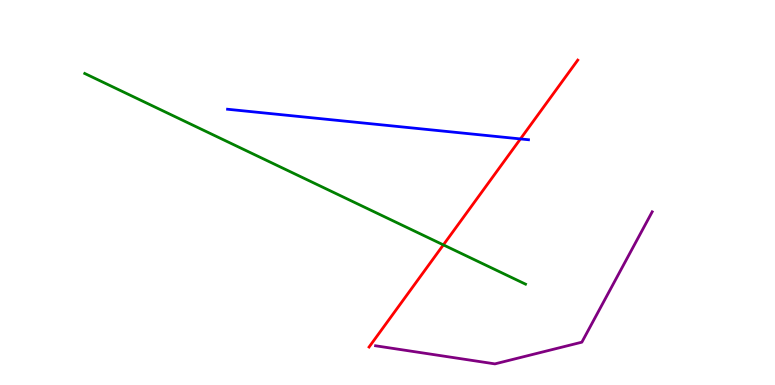[{'lines': ['blue', 'red'], 'intersections': [{'x': 6.72, 'y': 6.39}]}, {'lines': ['green', 'red'], 'intersections': [{'x': 5.72, 'y': 3.64}]}, {'lines': ['purple', 'red'], 'intersections': []}, {'lines': ['blue', 'green'], 'intersections': []}, {'lines': ['blue', 'purple'], 'intersections': []}, {'lines': ['green', 'purple'], 'intersections': []}]